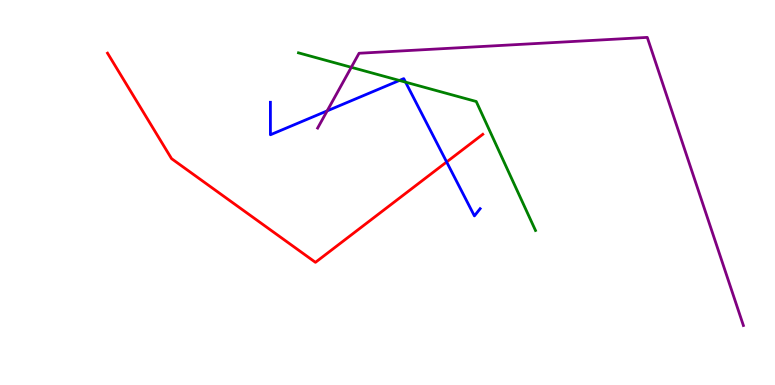[{'lines': ['blue', 'red'], 'intersections': [{'x': 5.76, 'y': 5.79}]}, {'lines': ['green', 'red'], 'intersections': []}, {'lines': ['purple', 'red'], 'intersections': []}, {'lines': ['blue', 'green'], 'intersections': [{'x': 5.15, 'y': 7.91}, {'x': 5.23, 'y': 7.87}]}, {'lines': ['blue', 'purple'], 'intersections': [{'x': 4.22, 'y': 7.12}]}, {'lines': ['green', 'purple'], 'intersections': [{'x': 4.53, 'y': 8.25}]}]